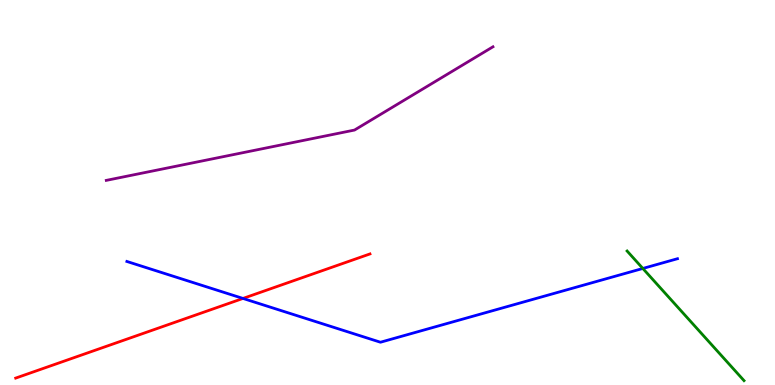[{'lines': ['blue', 'red'], 'intersections': [{'x': 3.14, 'y': 2.25}]}, {'lines': ['green', 'red'], 'intersections': []}, {'lines': ['purple', 'red'], 'intersections': []}, {'lines': ['blue', 'green'], 'intersections': [{'x': 8.29, 'y': 3.03}]}, {'lines': ['blue', 'purple'], 'intersections': []}, {'lines': ['green', 'purple'], 'intersections': []}]